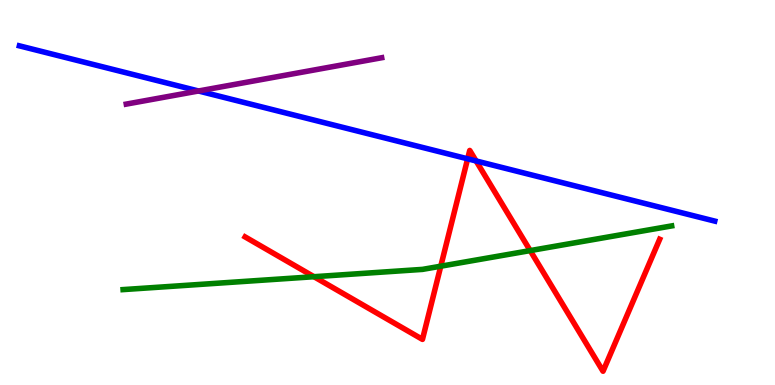[{'lines': ['blue', 'red'], 'intersections': [{'x': 6.03, 'y': 5.87}, {'x': 6.14, 'y': 5.82}]}, {'lines': ['green', 'red'], 'intersections': [{'x': 4.05, 'y': 2.81}, {'x': 5.69, 'y': 3.09}, {'x': 6.84, 'y': 3.49}]}, {'lines': ['purple', 'red'], 'intersections': []}, {'lines': ['blue', 'green'], 'intersections': []}, {'lines': ['blue', 'purple'], 'intersections': [{'x': 2.56, 'y': 7.64}]}, {'lines': ['green', 'purple'], 'intersections': []}]